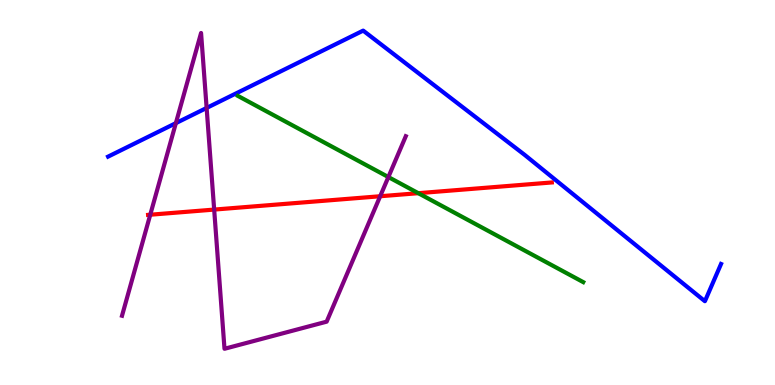[{'lines': ['blue', 'red'], 'intersections': []}, {'lines': ['green', 'red'], 'intersections': [{'x': 5.4, 'y': 4.98}]}, {'lines': ['purple', 'red'], 'intersections': [{'x': 1.94, 'y': 4.42}, {'x': 2.76, 'y': 4.56}, {'x': 4.91, 'y': 4.9}]}, {'lines': ['blue', 'green'], 'intersections': []}, {'lines': ['blue', 'purple'], 'intersections': [{'x': 2.27, 'y': 6.8}, {'x': 2.67, 'y': 7.2}]}, {'lines': ['green', 'purple'], 'intersections': [{'x': 5.01, 'y': 5.4}]}]